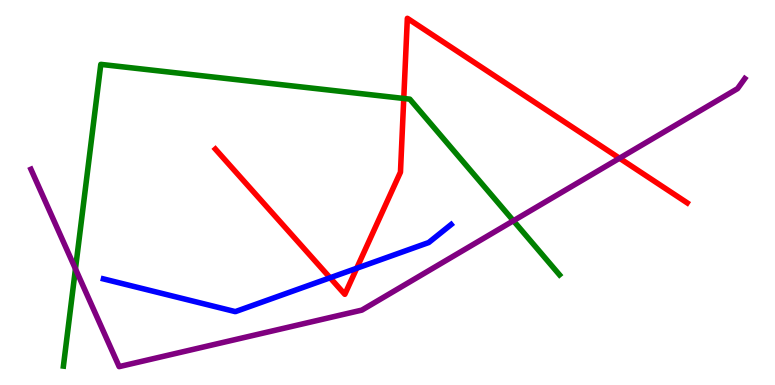[{'lines': ['blue', 'red'], 'intersections': [{'x': 4.26, 'y': 2.79}, {'x': 4.6, 'y': 3.03}]}, {'lines': ['green', 'red'], 'intersections': [{'x': 5.21, 'y': 7.44}]}, {'lines': ['purple', 'red'], 'intersections': [{'x': 7.99, 'y': 5.89}]}, {'lines': ['blue', 'green'], 'intersections': []}, {'lines': ['blue', 'purple'], 'intersections': []}, {'lines': ['green', 'purple'], 'intersections': [{'x': 0.974, 'y': 3.02}, {'x': 6.62, 'y': 4.27}]}]